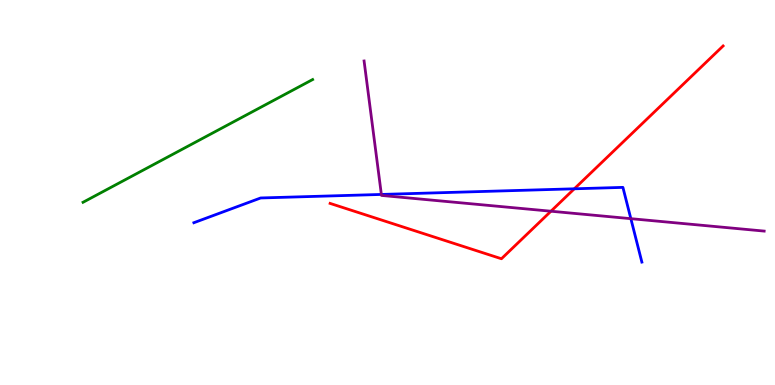[{'lines': ['blue', 'red'], 'intersections': [{'x': 7.41, 'y': 5.1}]}, {'lines': ['green', 'red'], 'intersections': []}, {'lines': ['purple', 'red'], 'intersections': [{'x': 7.11, 'y': 4.51}]}, {'lines': ['blue', 'green'], 'intersections': []}, {'lines': ['blue', 'purple'], 'intersections': [{'x': 4.92, 'y': 4.95}, {'x': 8.14, 'y': 4.32}]}, {'lines': ['green', 'purple'], 'intersections': []}]